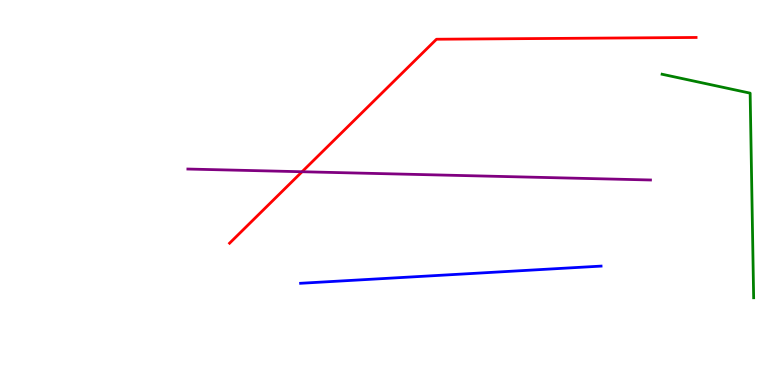[{'lines': ['blue', 'red'], 'intersections': []}, {'lines': ['green', 'red'], 'intersections': []}, {'lines': ['purple', 'red'], 'intersections': [{'x': 3.9, 'y': 5.54}]}, {'lines': ['blue', 'green'], 'intersections': []}, {'lines': ['blue', 'purple'], 'intersections': []}, {'lines': ['green', 'purple'], 'intersections': []}]